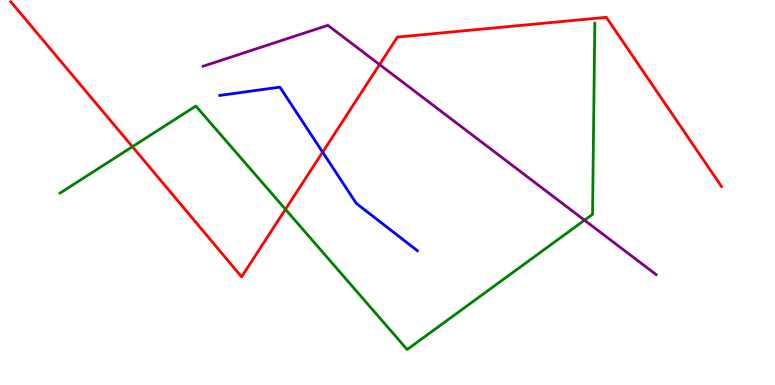[{'lines': ['blue', 'red'], 'intersections': [{'x': 4.16, 'y': 6.05}]}, {'lines': ['green', 'red'], 'intersections': [{'x': 1.71, 'y': 6.19}, {'x': 3.68, 'y': 4.56}]}, {'lines': ['purple', 'red'], 'intersections': [{'x': 4.9, 'y': 8.32}]}, {'lines': ['blue', 'green'], 'intersections': []}, {'lines': ['blue', 'purple'], 'intersections': []}, {'lines': ['green', 'purple'], 'intersections': [{'x': 7.54, 'y': 4.28}]}]